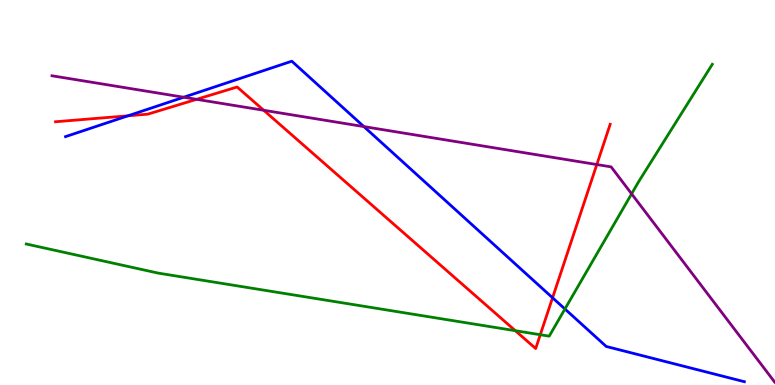[{'lines': ['blue', 'red'], 'intersections': [{'x': 1.65, 'y': 6.99}, {'x': 7.13, 'y': 2.27}]}, {'lines': ['green', 'red'], 'intersections': [{'x': 6.65, 'y': 1.41}, {'x': 6.97, 'y': 1.31}]}, {'lines': ['purple', 'red'], 'intersections': [{'x': 2.54, 'y': 7.42}, {'x': 3.4, 'y': 7.14}, {'x': 7.7, 'y': 5.73}]}, {'lines': ['blue', 'green'], 'intersections': [{'x': 7.29, 'y': 1.97}]}, {'lines': ['blue', 'purple'], 'intersections': [{'x': 2.37, 'y': 7.47}, {'x': 4.7, 'y': 6.71}]}, {'lines': ['green', 'purple'], 'intersections': [{'x': 8.15, 'y': 4.97}]}]